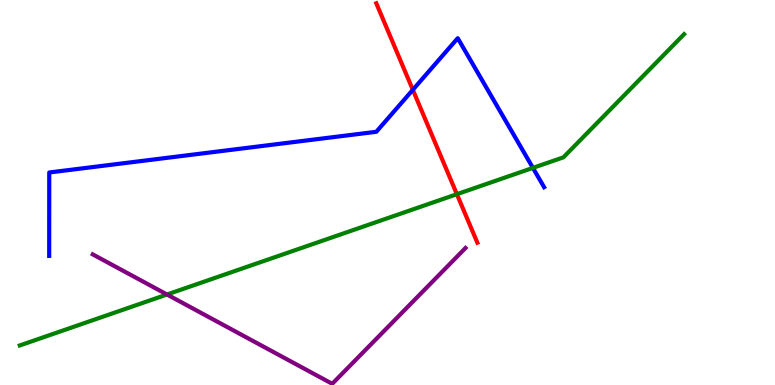[{'lines': ['blue', 'red'], 'intersections': [{'x': 5.33, 'y': 7.67}]}, {'lines': ['green', 'red'], 'intersections': [{'x': 5.9, 'y': 4.96}]}, {'lines': ['purple', 'red'], 'intersections': []}, {'lines': ['blue', 'green'], 'intersections': [{'x': 6.88, 'y': 5.64}]}, {'lines': ['blue', 'purple'], 'intersections': []}, {'lines': ['green', 'purple'], 'intersections': [{'x': 2.16, 'y': 2.35}]}]